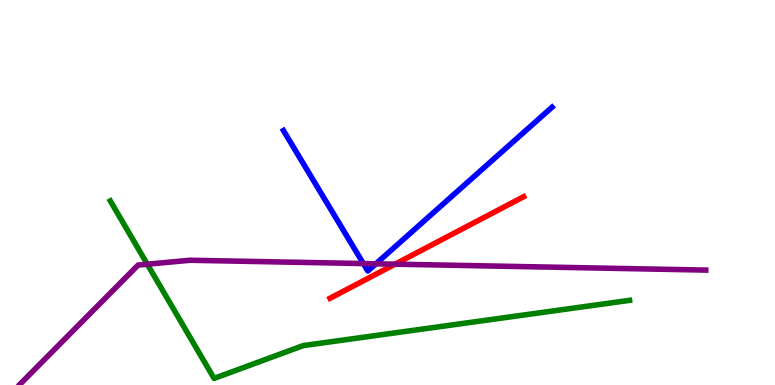[{'lines': ['blue', 'red'], 'intersections': []}, {'lines': ['green', 'red'], 'intersections': []}, {'lines': ['purple', 'red'], 'intersections': [{'x': 5.1, 'y': 3.14}]}, {'lines': ['blue', 'green'], 'intersections': []}, {'lines': ['blue', 'purple'], 'intersections': [{'x': 4.69, 'y': 3.15}, {'x': 4.85, 'y': 3.15}]}, {'lines': ['green', 'purple'], 'intersections': [{'x': 1.9, 'y': 3.14}]}]